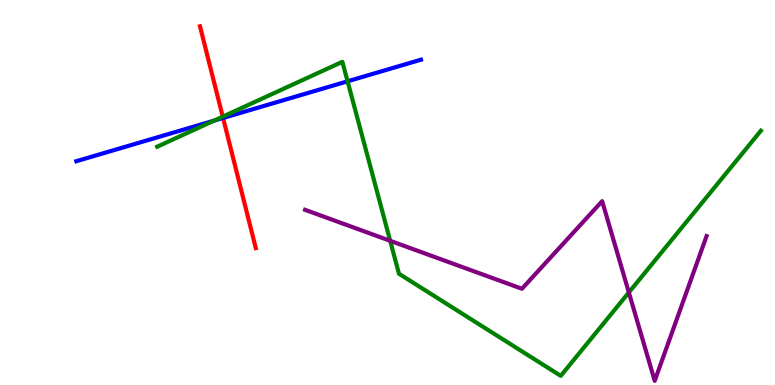[{'lines': ['blue', 'red'], 'intersections': [{'x': 2.88, 'y': 6.94}]}, {'lines': ['green', 'red'], 'intersections': [{'x': 2.87, 'y': 6.97}]}, {'lines': ['purple', 'red'], 'intersections': []}, {'lines': ['blue', 'green'], 'intersections': [{'x': 2.76, 'y': 6.87}, {'x': 4.48, 'y': 7.89}]}, {'lines': ['blue', 'purple'], 'intersections': []}, {'lines': ['green', 'purple'], 'intersections': [{'x': 5.03, 'y': 3.75}, {'x': 8.11, 'y': 2.4}]}]